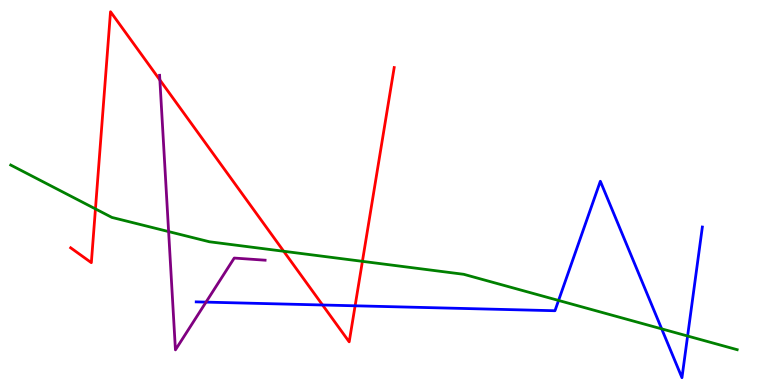[{'lines': ['blue', 'red'], 'intersections': [{'x': 4.16, 'y': 2.08}, {'x': 4.58, 'y': 2.06}]}, {'lines': ['green', 'red'], 'intersections': [{'x': 1.23, 'y': 4.57}, {'x': 3.66, 'y': 3.47}, {'x': 4.68, 'y': 3.21}]}, {'lines': ['purple', 'red'], 'intersections': [{'x': 2.06, 'y': 7.92}]}, {'lines': ['blue', 'green'], 'intersections': [{'x': 7.21, 'y': 2.2}, {'x': 8.54, 'y': 1.46}, {'x': 8.87, 'y': 1.27}]}, {'lines': ['blue', 'purple'], 'intersections': [{'x': 2.66, 'y': 2.15}]}, {'lines': ['green', 'purple'], 'intersections': [{'x': 2.18, 'y': 3.98}]}]